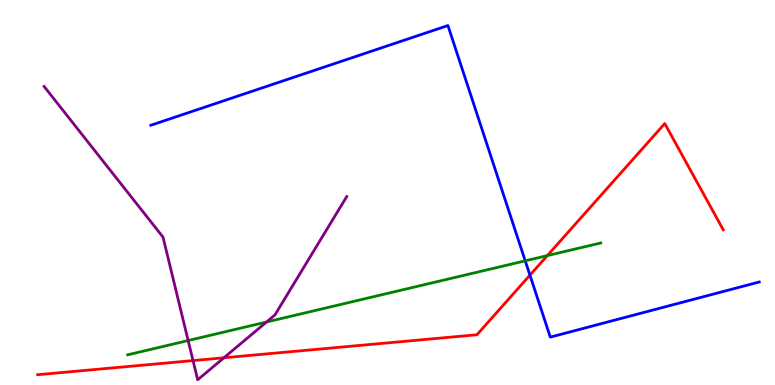[{'lines': ['blue', 'red'], 'intersections': [{'x': 6.84, 'y': 2.85}]}, {'lines': ['green', 'red'], 'intersections': [{'x': 7.06, 'y': 3.36}]}, {'lines': ['purple', 'red'], 'intersections': [{'x': 2.49, 'y': 0.634}, {'x': 2.89, 'y': 0.707}]}, {'lines': ['blue', 'green'], 'intersections': [{'x': 6.78, 'y': 3.23}]}, {'lines': ['blue', 'purple'], 'intersections': []}, {'lines': ['green', 'purple'], 'intersections': [{'x': 2.43, 'y': 1.15}, {'x': 3.44, 'y': 1.64}]}]